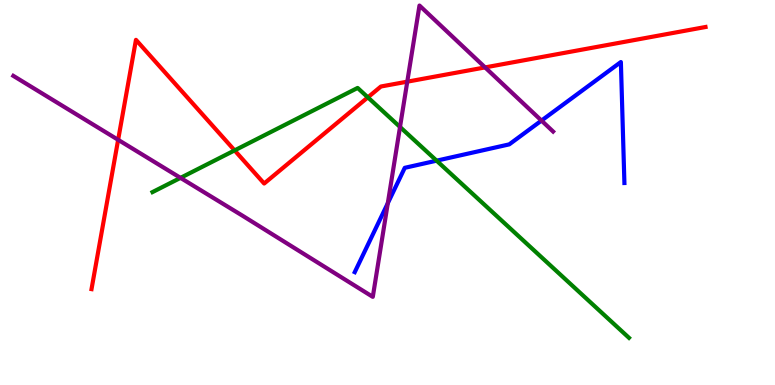[{'lines': ['blue', 'red'], 'intersections': []}, {'lines': ['green', 'red'], 'intersections': [{'x': 3.03, 'y': 6.09}, {'x': 4.75, 'y': 7.47}]}, {'lines': ['purple', 'red'], 'intersections': [{'x': 1.52, 'y': 6.37}, {'x': 5.26, 'y': 7.88}, {'x': 6.26, 'y': 8.25}]}, {'lines': ['blue', 'green'], 'intersections': [{'x': 5.63, 'y': 5.83}]}, {'lines': ['blue', 'purple'], 'intersections': [{'x': 5.0, 'y': 4.72}, {'x': 6.99, 'y': 6.87}]}, {'lines': ['green', 'purple'], 'intersections': [{'x': 2.33, 'y': 5.38}, {'x': 5.16, 'y': 6.7}]}]